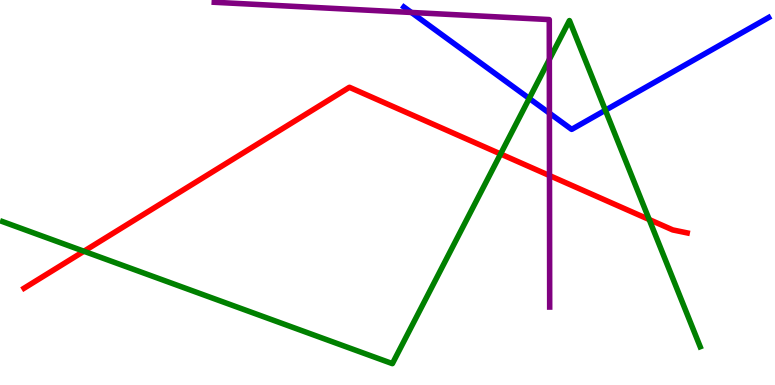[{'lines': ['blue', 'red'], 'intersections': []}, {'lines': ['green', 'red'], 'intersections': [{'x': 1.08, 'y': 3.47}, {'x': 6.46, 'y': 6.0}, {'x': 8.38, 'y': 4.3}]}, {'lines': ['purple', 'red'], 'intersections': [{'x': 7.09, 'y': 5.44}]}, {'lines': ['blue', 'green'], 'intersections': [{'x': 6.83, 'y': 7.44}, {'x': 7.81, 'y': 7.14}]}, {'lines': ['blue', 'purple'], 'intersections': [{'x': 5.31, 'y': 9.68}, {'x': 7.09, 'y': 7.06}]}, {'lines': ['green', 'purple'], 'intersections': [{'x': 7.09, 'y': 8.45}]}]